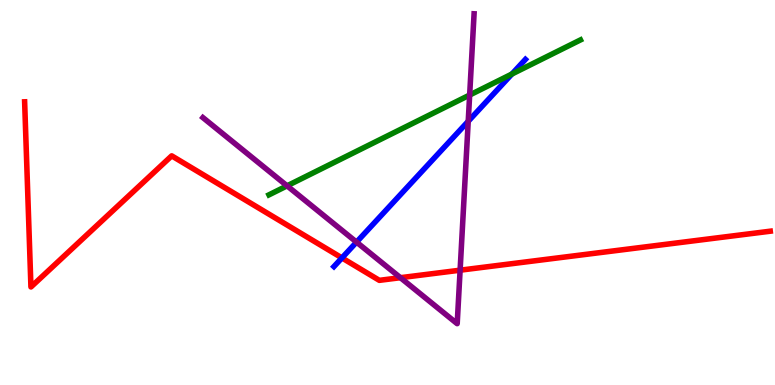[{'lines': ['blue', 'red'], 'intersections': [{'x': 4.41, 'y': 3.3}]}, {'lines': ['green', 'red'], 'intersections': []}, {'lines': ['purple', 'red'], 'intersections': [{'x': 5.17, 'y': 2.79}, {'x': 5.94, 'y': 2.98}]}, {'lines': ['blue', 'green'], 'intersections': [{'x': 6.61, 'y': 8.08}]}, {'lines': ['blue', 'purple'], 'intersections': [{'x': 4.6, 'y': 3.71}, {'x': 6.04, 'y': 6.85}]}, {'lines': ['green', 'purple'], 'intersections': [{'x': 3.7, 'y': 5.17}, {'x': 6.06, 'y': 7.53}]}]